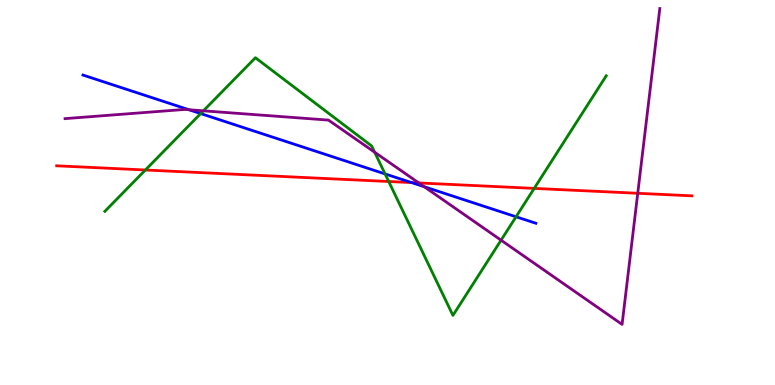[{'lines': ['blue', 'red'], 'intersections': [{'x': 5.31, 'y': 5.26}]}, {'lines': ['green', 'red'], 'intersections': [{'x': 1.88, 'y': 5.58}, {'x': 5.02, 'y': 5.29}, {'x': 6.89, 'y': 5.11}]}, {'lines': ['purple', 'red'], 'intersections': [{'x': 5.4, 'y': 5.25}, {'x': 8.23, 'y': 4.98}]}, {'lines': ['blue', 'green'], 'intersections': [{'x': 2.59, 'y': 7.05}, {'x': 4.97, 'y': 5.48}, {'x': 6.66, 'y': 4.37}]}, {'lines': ['blue', 'purple'], 'intersections': [{'x': 2.44, 'y': 7.15}, {'x': 5.47, 'y': 5.15}]}, {'lines': ['green', 'purple'], 'intersections': [{'x': 2.62, 'y': 7.12}, {'x': 4.83, 'y': 6.05}, {'x': 6.47, 'y': 3.76}]}]